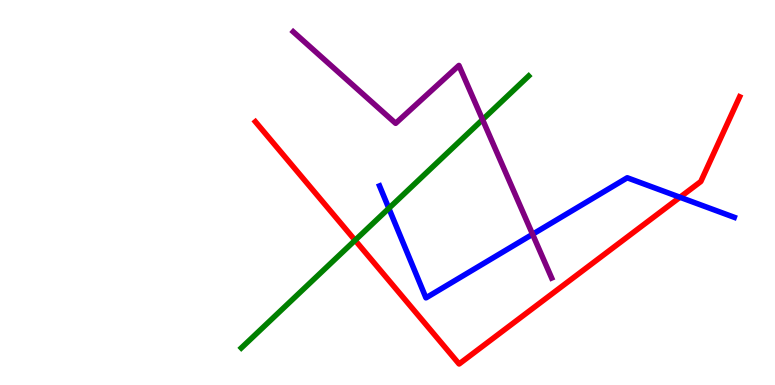[{'lines': ['blue', 'red'], 'intersections': [{'x': 8.77, 'y': 4.88}]}, {'lines': ['green', 'red'], 'intersections': [{'x': 4.58, 'y': 3.76}]}, {'lines': ['purple', 'red'], 'intersections': []}, {'lines': ['blue', 'green'], 'intersections': [{'x': 5.02, 'y': 4.59}]}, {'lines': ['blue', 'purple'], 'intersections': [{'x': 6.87, 'y': 3.92}]}, {'lines': ['green', 'purple'], 'intersections': [{'x': 6.23, 'y': 6.89}]}]